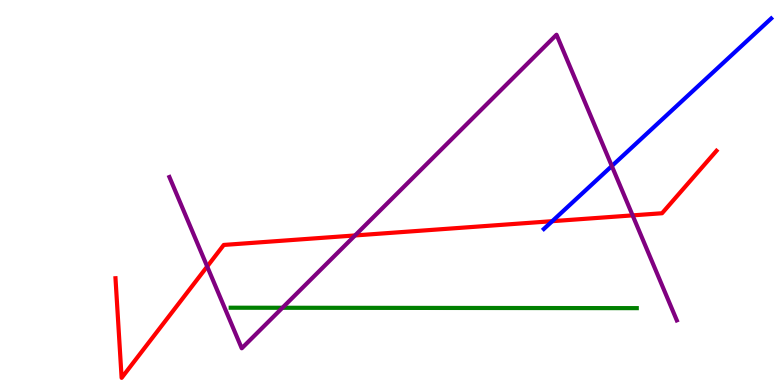[{'lines': ['blue', 'red'], 'intersections': [{'x': 7.13, 'y': 4.25}]}, {'lines': ['green', 'red'], 'intersections': []}, {'lines': ['purple', 'red'], 'intersections': [{'x': 2.67, 'y': 3.08}, {'x': 4.58, 'y': 3.88}, {'x': 8.16, 'y': 4.41}]}, {'lines': ['blue', 'green'], 'intersections': []}, {'lines': ['blue', 'purple'], 'intersections': [{'x': 7.89, 'y': 5.69}]}, {'lines': ['green', 'purple'], 'intersections': [{'x': 3.64, 'y': 2.01}]}]